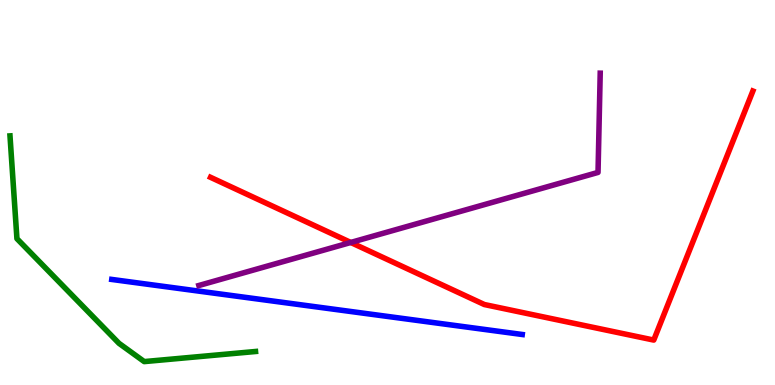[{'lines': ['blue', 'red'], 'intersections': []}, {'lines': ['green', 'red'], 'intersections': []}, {'lines': ['purple', 'red'], 'intersections': [{'x': 4.53, 'y': 3.7}]}, {'lines': ['blue', 'green'], 'intersections': []}, {'lines': ['blue', 'purple'], 'intersections': []}, {'lines': ['green', 'purple'], 'intersections': []}]